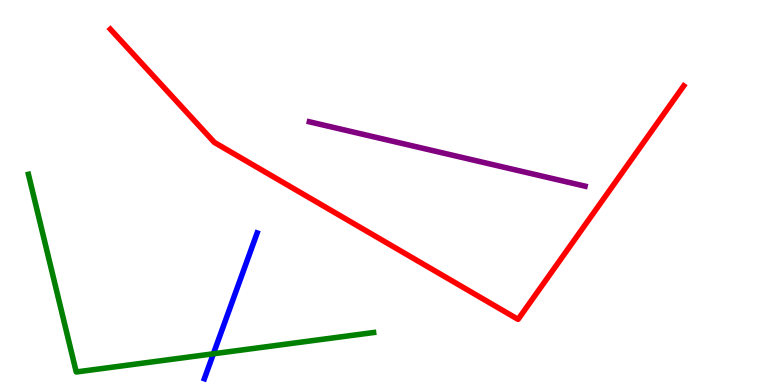[{'lines': ['blue', 'red'], 'intersections': []}, {'lines': ['green', 'red'], 'intersections': []}, {'lines': ['purple', 'red'], 'intersections': []}, {'lines': ['blue', 'green'], 'intersections': [{'x': 2.75, 'y': 0.811}]}, {'lines': ['blue', 'purple'], 'intersections': []}, {'lines': ['green', 'purple'], 'intersections': []}]